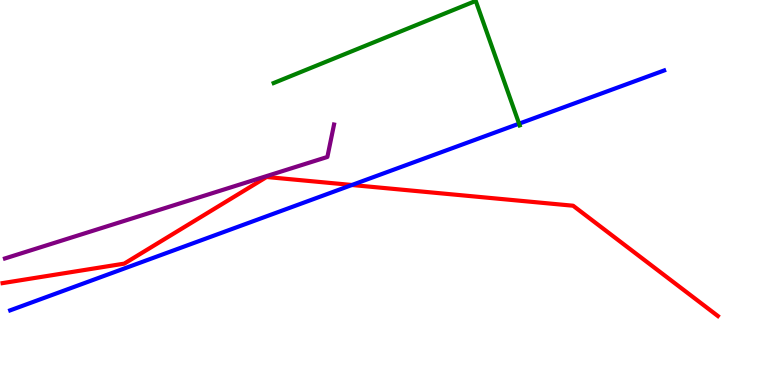[{'lines': ['blue', 'red'], 'intersections': [{'x': 4.54, 'y': 5.19}]}, {'lines': ['green', 'red'], 'intersections': []}, {'lines': ['purple', 'red'], 'intersections': []}, {'lines': ['blue', 'green'], 'intersections': [{'x': 6.7, 'y': 6.79}]}, {'lines': ['blue', 'purple'], 'intersections': []}, {'lines': ['green', 'purple'], 'intersections': []}]